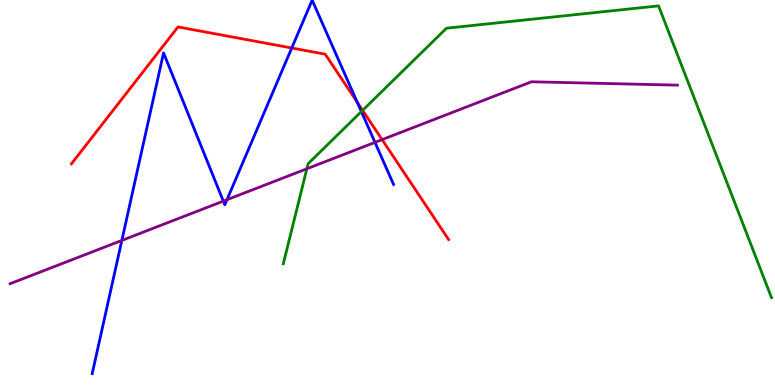[{'lines': ['blue', 'red'], 'intersections': [{'x': 3.76, 'y': 8.75}, {'x': 4.61, 'y': 7.34}]}, {'lines': ['green', 'red'], 'intersections': [{'x': 4.68, 'y': 7.13}]}, {'lines': ['purple', 'red'], 'intersections': [{'x': 4.93, 'y': 6.37}]}, {'lines': ['blue', 'green'], 'intersections': [{'x': 4.66, 'y': 7.1}]}, {'lines': ['blue', 'purple'], 'intersections': [{'x': 1.57, 'y': 3.75}, {'x': 2.88, 'y': 4.78}, {'x': 2.93, 'y': 4.81}, {'x': 4.84, 'y': 6.3}]}, {'lines': ['green', 'purple'], 'intersections': [{'x': 3.96, 'y': 5.62}]}]